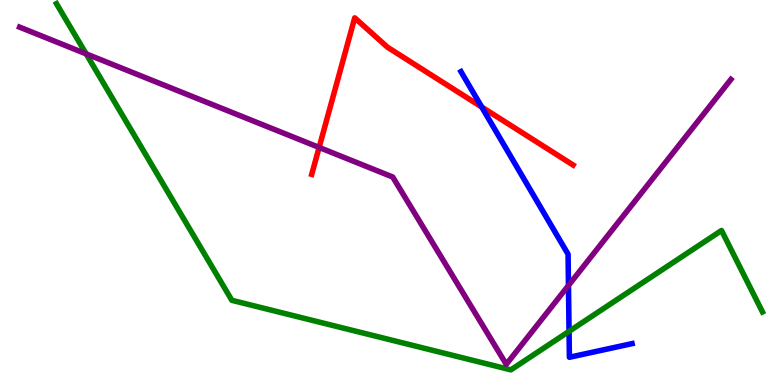[{'lines': ['blue', 'red'], 'intersections': [{'x': 6.22, 'y': 7.22}]}, {'lines': ['green', 'red'], 'intersections': []}, {'lines': ['purple', 'red'], 'intersections': [{'x': 4.12, 'y': 6.17}]}, {'lines': ['blue', 'green'], 'intersections': [{'x': 7.34, 'y': 1.39}]}, {'lines': ['blue', 'purple'], 'intersections': [{'x': 7.34, 'y': 2.59}]}, {'lines': ['green', 'purple'], 'intersections': [{'x': 1.11, 'y': 8.6}]}]